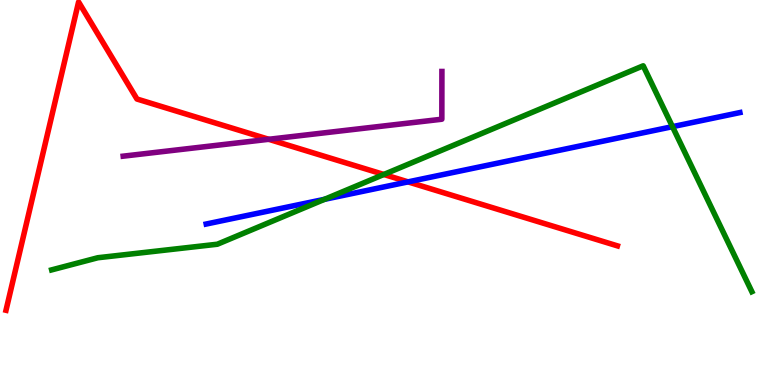[{'lines': ['blue', 'red'], 'intersections': [{'x': 5.27, 'y': 5.28}]}, {'lines': ['green', 'red'], 'intersections': [{'x': 4.95, 'y': 5.47}]}, {'lines': ['purple', 'red'], 'intersections': [{'x': 3.47, 'y': 6.38}]}, {'lines': ['blue', 'green'], 'intersections': [{'x': 4.19, 'y': 4.82}, {'x': 8.68, 'y': 6.71}]}, {'lines': ['blue', 'purple'], 'intersections': []}, {'lines': ['green', 'purple'], 'intersections': []}]